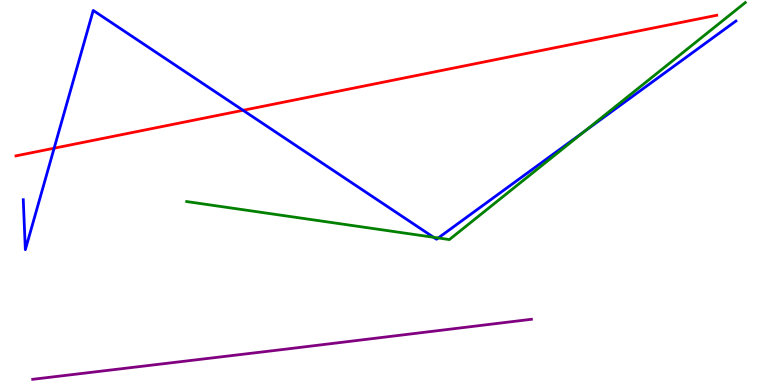[{'lines': ['blue', 'red'], 'intersections': [{'x': 0.698, 'y': 6.15}, {'x': 3.14, 'y': 7.13}]}, {'lines': ['green', 'red'], 'intersections': []}, {'lines': ['purple', 'red'], 'intersections': []}, {'lines': ['blue', 'green'], 'intersections': [{'x': 5.59, 'y': 3.84}, {'x': 5.65, 'y': 3.82}, {'x': 7.54, 'y': 6.58}]}, {'lines': ['blue', 'purple'], 'intersections': []}, {'lines': ['green', 'purple'], 'intersections': []}]